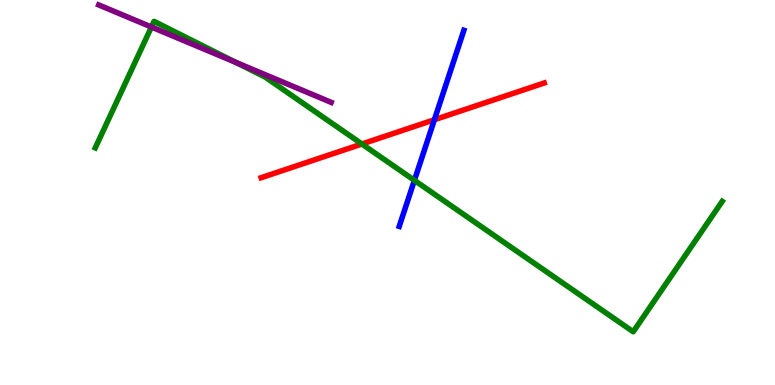[{'lines': ['blue', 'red'], 'intersections': [{'x': 5.61, 'y': 6.89}]}, {'lines': ['green', 'red'], 'intersections': [{'x': 4.67, 'y': 6.26}]}, {'lines': ['purple', 'red'], 'intersections': []}, {'lines': ['blue', 'green'], 'intersections': [{'x': 5.35, 'y': 5.32}]}, {'lines': ['blue', 'purple'], 'intersections': []}, {'lines': ['green', 'purple'], 'intersections': [{'x': 1.95, 'y': 9.3}, {'x': 3.05, 'y': 8.38}]}]